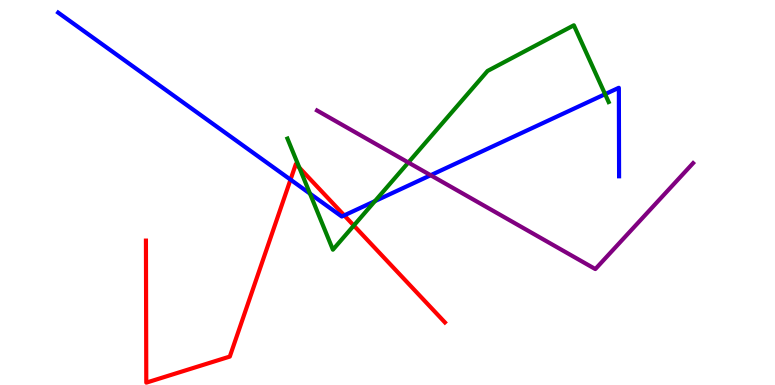[{'lines': ['blue', 'red'], 'intersections': [{'x': 3.75, 'y': 5.33}, {'x': 4.44, 'y': 4.41}]}, {'lines': ['green', 'red'], 'intersections': [{'x': 3.86, 'y': 5.64}, {'x': 4.57, 'y': 4.14}]}, {'lines': ['purple', 'red'], 'intersections': []}, {'lines': ['blue', 'green'], 'intersections': [{'x': 4.0, 'y': 4.97}, {'x': 4.84, 'y': 4.78}, {'x': 7.81, 'y': 7.55}]}, {'lines': ['blue', 'purple'], 'intersections': [{'x': 5.56, 'y': 5.45}]}, {'lines': ['green', 'purple'], 'intersections': [{'x': 5.27, 'y': 5.78}]}]